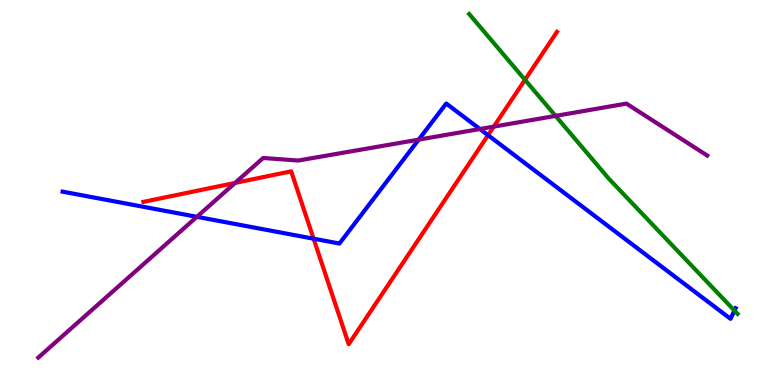[{'lines': ['blue', 'red'], 'intersections': [{'x': 4.05, 'y': 3.8}, {'x': 6.3, 'y': 6.49}]}, {'lines': ['green', 'red'], 'intersections': [{'x': 6.77, 'y': 7.93}]}, {'lines': ['purple', 'red'], 'intersections': [{'x': 3.03, 'y': 5.25}, {'x': 6.37, 'y': 6.71}]}, {'lines': ['blue', 'green'], 'intersections': [{'x': 9.48, 'y': 1.93}]}, {'lines': ['blue', 'purple'], 'intersections': [{'x': 2.54, 'y': 4.37}, {'x': 5.4, 'y': 6.37}, {'x': 6.19, 'y': 6.65}]}, {'lines': ['green', 'purple'], 'intersections': [{'x': 7.17, 'y': 6.99}]}]